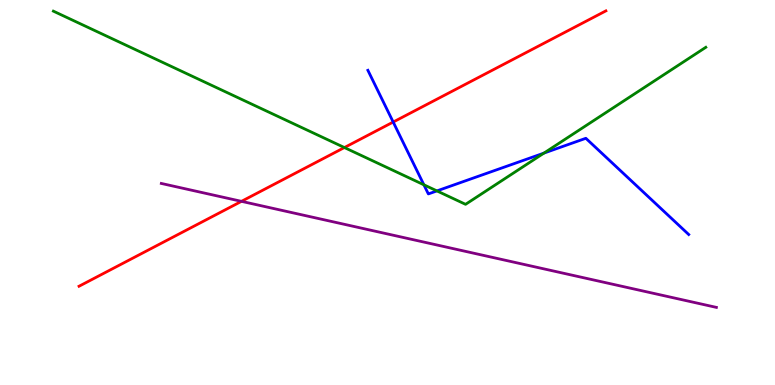[{'lines': ['blue', 'red'], 'intersections': [{'x': 5.07, 'y': 6.83}]}, {'lines': ['green', 'red'], 'intersections': [{'x': 4.44, 'y': 6.17}]}, {'lines': ['purple', 'red'], 'intersections': [{'x': 3.12, 'y': 4.77}]}, {'lines': ['blue', 'green'], 'intersections': [{'x': 5.47, 'y': 5.2}, {'x': 5.64, 'y': 5.04}, {'x': 7.02, 'y': 6.02}]}, {'lines': ['blue', 'purple'], 'intersections': []}, {'lines': ['green', 'purple'], 'intersections': []}]